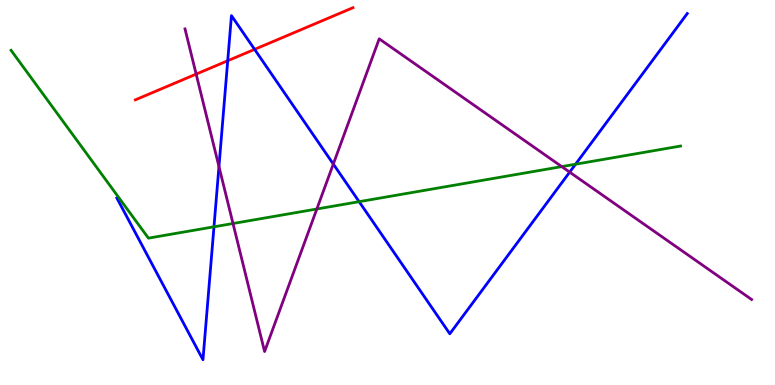[{'lines': ['blue', 'red'], 'intersections': [{'x': 2.94, 'y': 8.42}, {'x': 3.29, 'y': 8.72}]}, {'lines': ['green', 'red'], 'intersections': []}, {'lines': ['purple', 'red'], 'intersections': [{'x': 2.53, 'y': 8.08}]}, {'lines': ['blue', 'green'], 'intersections': [{'x': 2.76, 'y': 4.11}, {'x': 4.63, 'y': 4.76}, {'x': 7.43, 'y': 5.73}]}, {'lines': ['blue', 'purple'], 'intersections': [{'x': 2.83, 'y': 5.67}, {'x': 4.3, 'y': 5.74}, {'x': 7.35, 'y': 5.53}]}, {'lines': ['green', 'purple'], 'intersections': [{'x': 3.01, 'y': 4.19}, {'x': 4.09, 'y': 4.57}, {'x': 7.25, 'y': 5.67}]}]